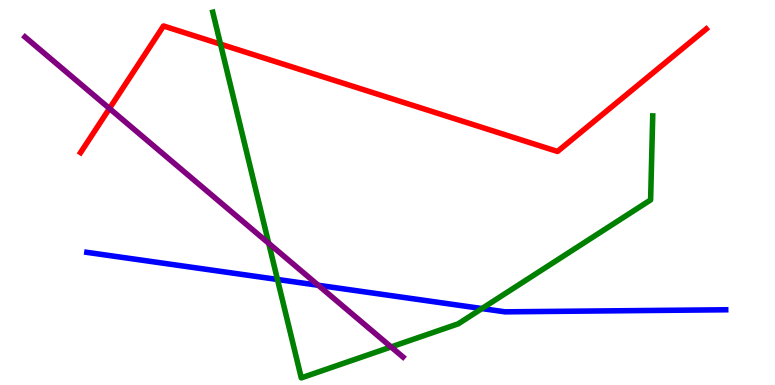[{'lines': ['blue', 'red'], 'intersections': []}, {'lines': ['green', 'red'], 'intersections': [{'x': 2.85, 'y': 8.85}]}, {'lines': ['purple', 'red'], 'intersections': [{'x': 1.41, 'y': 7.18}]}, {'lines': ['blue', 'green'], 'intersections': [{'x': 3.58, 'y': 2.74}, {'x': 6.22, 'y': 1.99}]}, {'lines': ['blue', 'purple'], 'intersections': [{'x': 4.11, 'y': 2.59}]}, {'lines': ['green', 'purple'], 'intersections': [{'x': 3.47, 'y': 3.68}, {'x': 5.05, 'y': 0.988}]}]